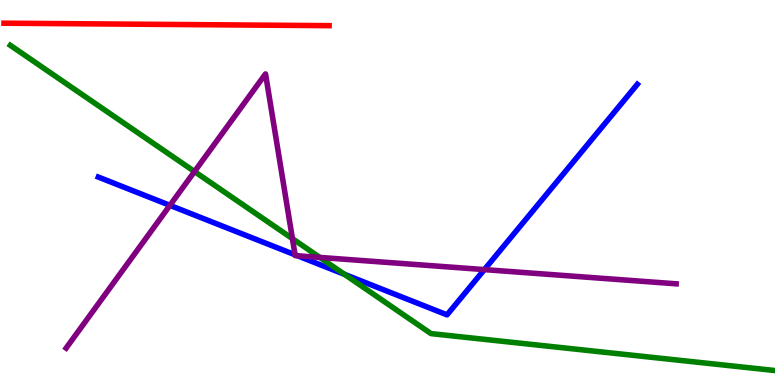[{'lines': ['blue', 'red'], 'intersections': []}, {'lines': ['green', 'red'], 'intersections': []}, {'lines': ['purple', 'red'], 'intersections': []}, {'lines': ['blue', 'green'], 'intersections': [{'x': 4.45, 'y': 2.87}]}, {'lines': ['blue', 'purple'], 'intersections': [{'x': 2.19, 'y': 4.67}, {'x': 3.81, 'y': 3.38}, {'x': 3.84, 'y': 3.36}, {'x': 6.25, 'y': 3.0}]}, {'lines': ['green', 'purple'], 'intersections': [{'x': 2.51, 'y': 5.54}, {'x': 3.77, 'y': 3.8}, {'x': 4.13, 'y': 3.31}]}]